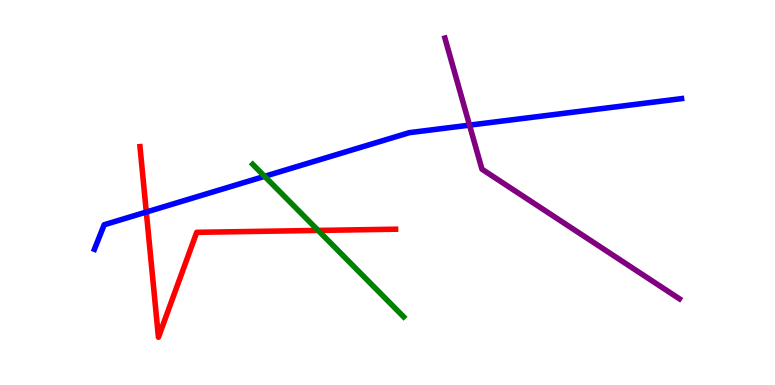[{'lines': ['blue', 'red'], 'intersections': [{'x': 1.89, 'y': 4.49}]}, {'lines': ['green', 'red'], 'intersections': [{'x': 4.1, 'y': 4.01}]}, {'lines': ['purple', 'red'], 'intersections': []}, {'lines': ['blue', 'green'], 'intersections': [{'x': 3.41, 'y': 5.42}]}, {'lines': ['blue', 'purple'], 'intersections': [{'x': 6.06, 'y': 6.75}]}, {'lines': ['green', 'purple'], 'intersections': []}]